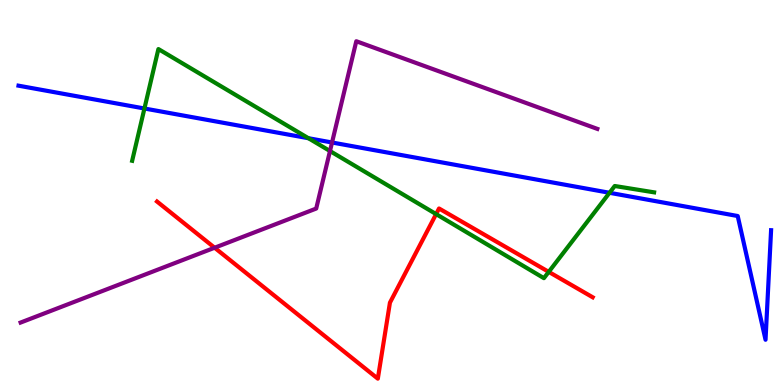[{'lines': ['blue', 'red'], 'intersections': []}, {'lines': ['green', 'red'], 'intersections': [{'x': 5.63, 'y': 4.44}, {'x': 7.08, 'y': 2.94}]}, {'lines': ['purple', 'red'], 'intersections': [{'x': 2.77, 'y': 3.57}]}, {'lines': ['blue', 'green'], 'intersections': [{'x': 1.86, 'y': 7.18}, {'x': 3.98, 'y': 6.41}, {'x': 7.86, 'y': 4.99}]}, {'lines': ['blue', 'purple'], 'intersections': [{'x': 4.28, 'y': 6.3}]}, {'lines': ['green', 'purple'], 'intersections': [{'x': 4.26, 'y': 6.08}]}]